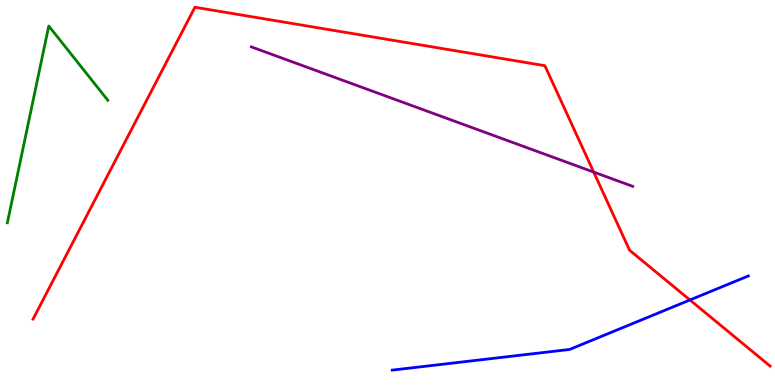[{'lines': ['blue', 'red'], 'intersections': [{'x': 8.9, 'y': 2.21}]}, {'lines': ['green', 'red'], 'intersections': []}, {'lines': ['purple', 'red'], 'intersections': [{'x': 7.66, 'y': 5.53}]}, {'lines': ['blue', 'green'], 'intersections': []}, {'lines': ['blue', 'purple'], 'intersections': []}, {'lines': ['green', 'purple'], 'intersections': []}]